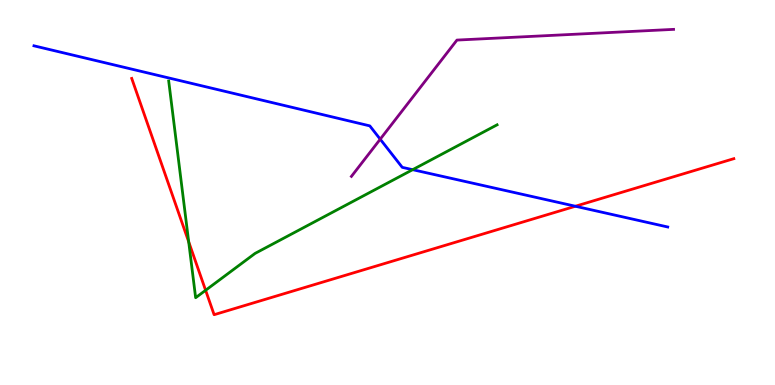[{'lines': ['blue', 'red'], 'intersections': [{'x': 7.42, 'y': 4.64}]}, {'lines': ['green', 'red'], 'intersections': [{'x': 2.43, 'y': 3.72}, {'x': 2.65, 'y': 2.46}]}, {'lines': ['purple', 'red'], 'intersections': []}, {'lines': ['blue', 'green'], 'intersections': [{'x': 5.32, 'y': 5.59}]}, {'lines': ['blue', 'purple'], 'intersections': [{'x': 4.91, 'y': 6.38}]}, {'lines': ['green', 'purple'], 'intersections': []}]